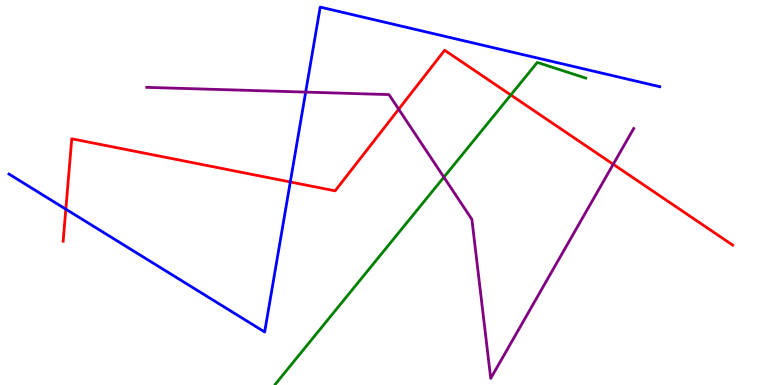[{'lines': ['blue', 'red'], 'intersections': [{'x': 0.85, 'y': 4.57}, {'x': 3.75, 'y': 5.27}]}, {'lines': ['green', 'red'], 'intersections': [{'x': 6.59, 'y': 7.53}]}, {'lines': ['purple', 'red'], 'intersections': [{'x': 5.14, 'y': 7.16}, {'x': 7.91, 'y': 5.73}]}, {'lines': ['blue', 'green'], 'intersections': []}, {'lines': ['blue', 'purple'], 'intersections': [{'x': 3.94, 'y': 7.61}]}, {'lines': ['green', 'purple'], 'intersections': [{'x': 5.73, 'y': 5.4}]}]